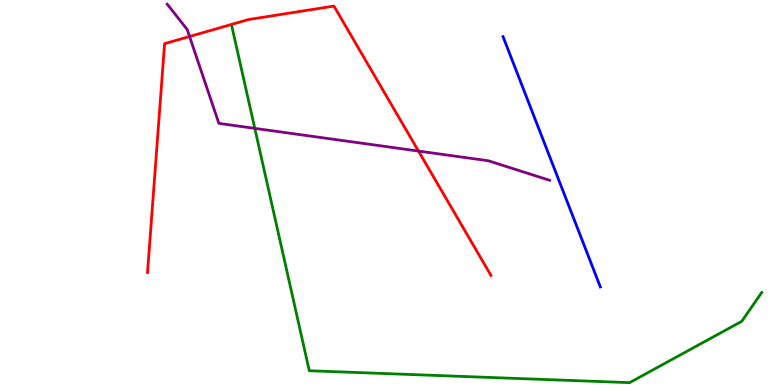[{'lines': ['blue', 'red'], 'intersections': []}, {'lines': ['green', 'red'], 'intersections': []}, {'lines': ['purple', 'red'], 'intersections': [{'x': 2.45, 'y': 9.05}, {'x': 5.4, 'y': 6.08}]}, {'lines': ['blue', 'green'], 'intersections': []}, {'lines': ['blue', 'purple'], 'intersections': []}, {'lines': ['green', 'purple'], 'intersections': [{'x': 3.29, 'y': 6.67}]}]